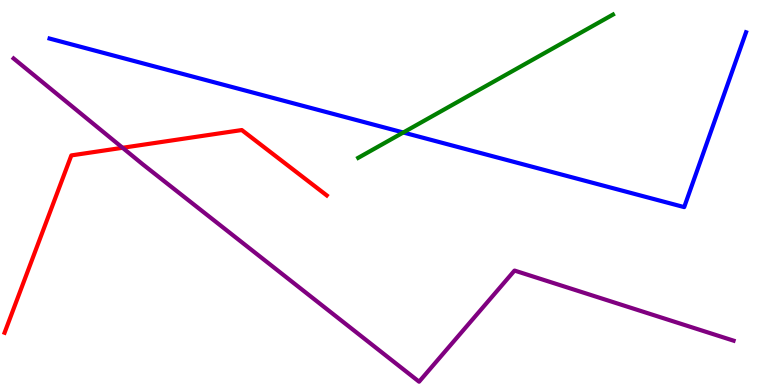[{'lines': ['blue', 'red'], 'intersections': []}, {'lines': ['green', 'red'], 'intersections': []}, {'lines': ['purple', 'red'], 'intersections': [{'x': 1.58, 'y': 6.16}]}, {'lines': ['blue', 'green'], 'intersections': [{'x': 5.2, 'y': 6.56}]}, {'lines': ['blue', 'purple'], 'intersections': []}, {'lines': ['green', 'purple'], 'intersections': []}]